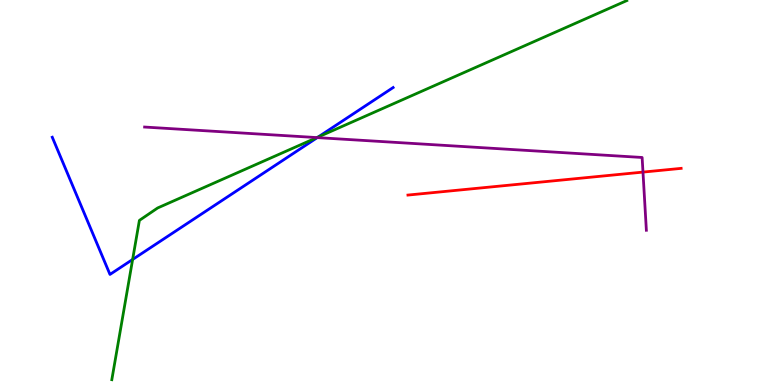[{'lines': ['blue', 'red'], 'intersections': []}, {'lines': ['green', 'red'], 'intersections': []}, {'lines': ['purple', 'red'], 'intersections': [{'x': 8.3, 'y': 5.53}]}, {'lines': ['blue', 'green'], 'intersections': [{'x': 1.71, 'y': 3.26}, {'x': 4.11, 'y': 6.44}]}, {'lines': ['blue', 'purple'], 'intersections': [{'x': 4.09, 'y': 6.43}]}, {'lines': ['green', 'purple'], 'intersections': [{'x': 4.09, 'y': 6.43}]}]